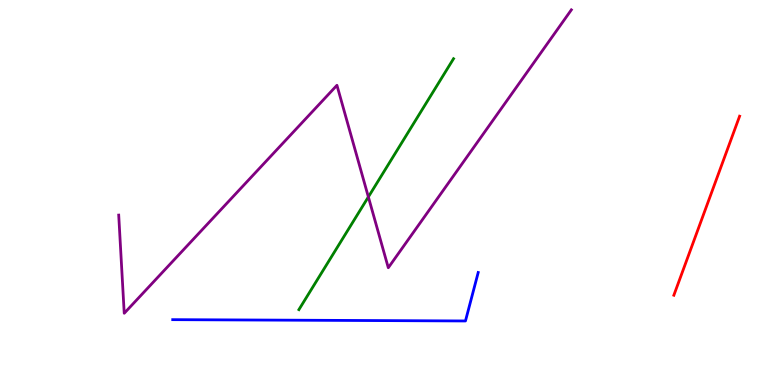[{'lines': ['blue', 'red'], 'intersections': []}, {'lines': ['green', 'red'], 'intersections': []}, {'lines': ['purple', 'red'], 'intersections': []}, {'lines': ['blue', 'green'], 'intersections': []}, {'lines': ['blue', 'purple'], 'intersections': []}, {'lines': ['green', 'purple'], 'intersections': [{'x': 4.75, 'y': 4.89}]}]